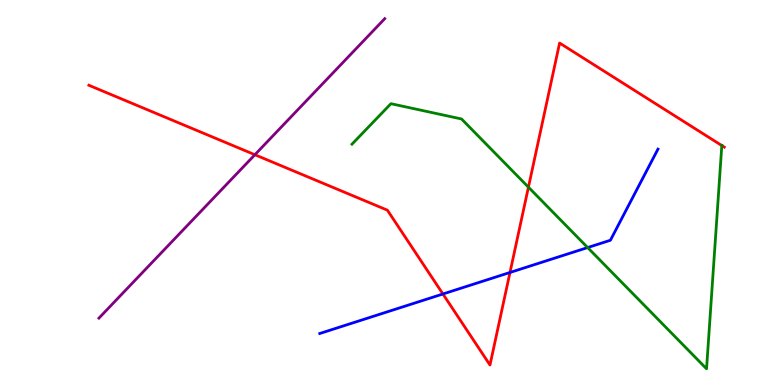[{'lines': ['blue', 'red'], 'intersections': [{'x': 5.72, 'y': 2.36}, {'x': 6.58, 'y': 2.92}]}, {'lines': ['green', 'red'], 'intersections': [{'x': 6.82, 'y': 5.14}, {'x': 9.31, 'y': 6.22}]}, {'lines': ['purple', 'red'], 'intersections': [{'x': 3.29, 'y': 5.98}]}, {'lines': ['blue', 'green'], 'intersections': [{'x': 7.58, 'y': 3.57}]}, {'lines': ['blue', 'purple'], 'intersections': []}, {'lines': ['green', 'purple'], 'intersections': []}]